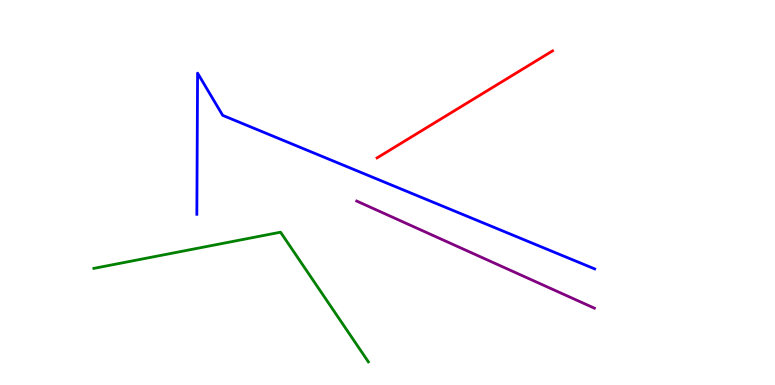[{'lines': ['blue', 'red'], 'intersections': []}, {'lines': ['green', 'red'], 'intersections': []}, {'lines': ['purple', 'red'], 'intersections': []}, {'lines': ['blue', 'green'], 'intersections': []}, {'lines': ['blue', 'purple'], 'intersections': []}, {'lines': ['green', 'purple'], 'intersections': []}]